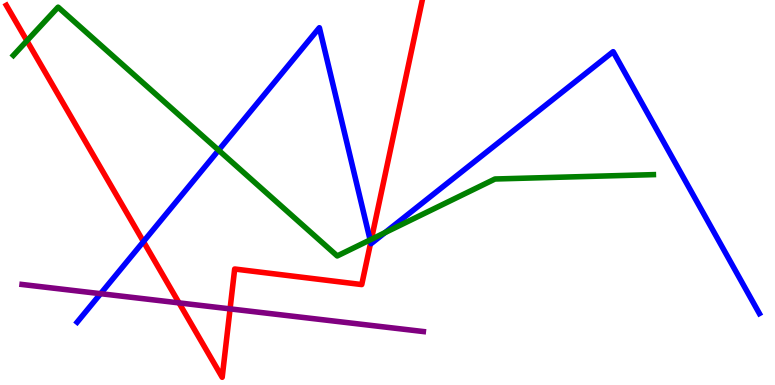[{'lines': ['blue', 'red'], 'intersections': [{'x': 1.85, 'y': 3.72}, {'x': 4.78, 'y': 3.7}]}, {'lines': ['green', 'red'], 'intersections': [{'x': 0.347, 'y': 8.94}, {'x': 4.79, 'y': 3.79}]}, {'lines': ['purple', 'red'], 'intersections': [{'x': 2.31, 'y': 2.13}, {'x': 2.97, 'y': 1.98}]}, {'lines': ['blue', 'green'], 'intersections': [{'x': 2.82, 'y': 6.1}, {'x': 4.78, 'y': 3.77}, {'x': 4.97, 'y': 3.96}]}, {'lines': ['blue', 'purple'], 'intersections': [{'x': 1.3, 'y': 2.37}]}, {'lines': ['green', 'purple'], 'intersections': []}]